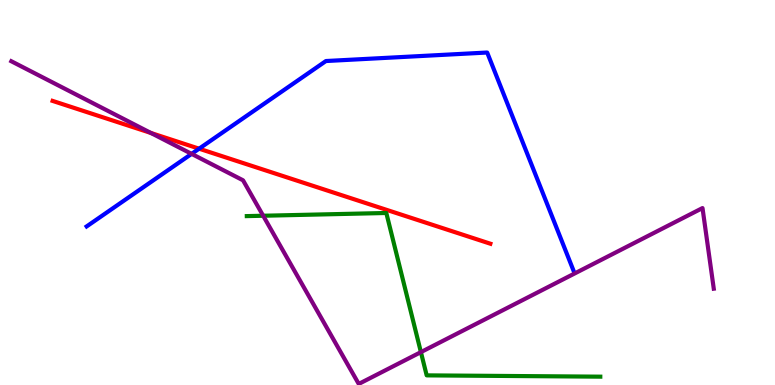[{'lines': ['blue', 'red'], 'intersections': [{'x': 2.57, 'y': 6.14}]}, {'lines': ['green', 'red'], 'intersections': []}, {'lines': ['purple', 'red'], 'intersections': [{'x': 1.95, 'y': 6.55}]}, {'lines': ['blue', 'green'], 'intersections': []}, {'lines': ['blue', 'purple'], 'intersections': [{'x': 2.47, 'y': 6.0}]}, {'lines': ['green', 'purple'], 'intersections': [{'x': 3.4, 'y': 4.4}, {'x': 5.43, 'y': 0.854}]}]